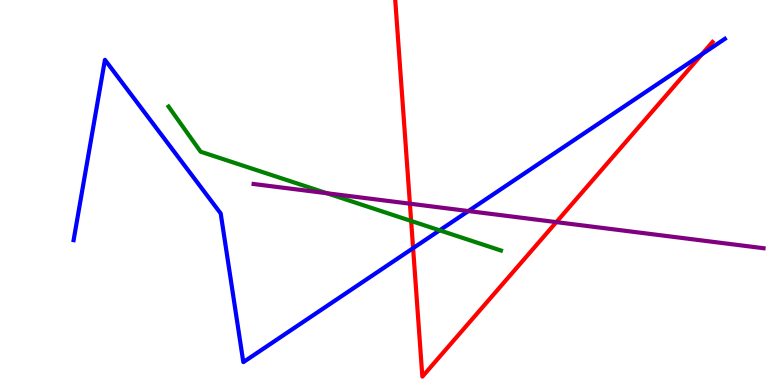[{'lines': ['blue', 'red'], 'intersections': [{'x': 5.33, 'y': 3.55}, {'x': 9.06, 'y': 8.59}]}, {'lines': ['green', 'red'], 'intersections': [{'x': 5.31, 'y': 4.26}]}, {'lines': ['purple', 'red'], 'intersections': [{'x': 5.29, 'y': 4.71}, {'x': 7.18, 'y': 4.23}]}, {'lines': ['blue', 'green'], 'intersections': [{'x': 5.67, 'y': 4.02}]}, {'lines': ['blue', 'purple'], 'intersections': [{'x': 6.04, 'y': 4.52}]}, {'lines': ['green', 'purple'], 'intersections': [{'x': 4.22, 'y': 4.98}]}]